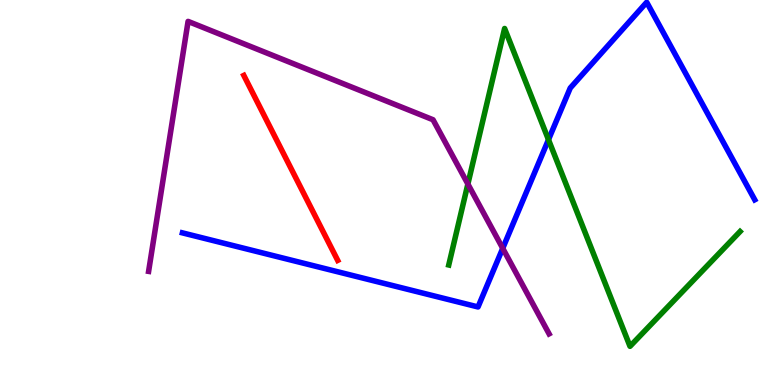[{'lines': ['blue', 'red'], 'intersections': []}, {'lines': ['green', 'red'], 'intersections': []}, {'lines': ['purple', 'red'], 'intersections': []}, {'lines': ['blue', 'green'], 'intersections': [{'x': 7.08, 'y': 6.37}]}, {'lines': ['blue', 'purple'], 'intersections': [{'x': 6.49, 'y': 3.55}]}, {'lines': ['green', 'purple'], 'intersections': [{'x': 6.04, 'y': 5.22}]}]